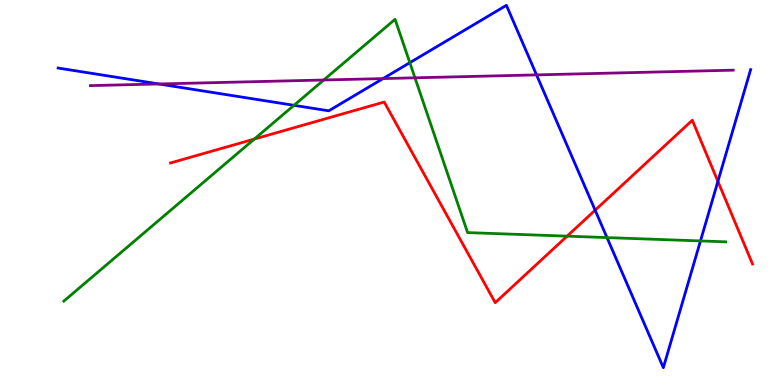[{'lines': ['blue', 'red'], 'intersections': [{'x': 7.68, 'y': 4.54}, {'x': 9.26, 'y': 5.29}]}, {'lines': ['green', 'red'], 'intersections': [{'x': 3.28, 'y': 6.39}, {'x': 7.32, 'y': 3.87}]}, {'lines': ['purple', 'red'], 'intersections': []}, {'lines': ['blue', 'green'], 'intersections': [{'x': 3.79, 'y': 7.26}, {'x': 5.29, 'y': 8.37}, {'x': 7.83, 'y': 3.83}, {'x': 9.04, 'y': 3.74}]}, {'lines': ['blue', 'purple'], 'intersections': [{'x': 2.05, 'y': 7.82}, {'x': 4.94, 'y': 7.96}, {'x': 6.92, 'y': 8.05}]}, {'lines': ['green', 'purple'], 'intersections': [{'x': 4.18, 'y': 7.92}, {'x': 5.35, 'y': 7.98}]}]